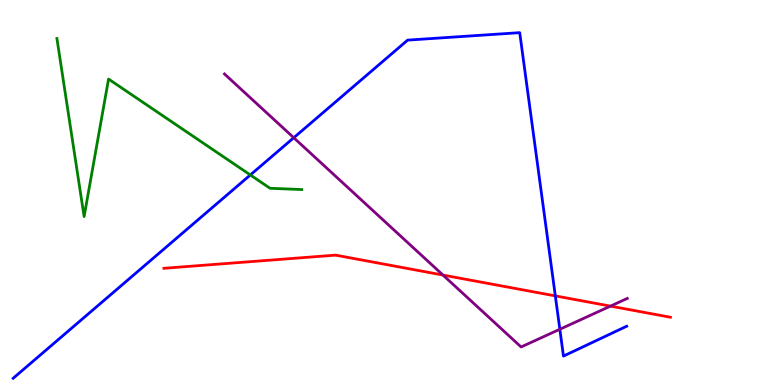[{'lines': ['blue', 'red'], 'intersections': [{'x': 7.17, 'y': 2.31}]}, {'lines': ['green', 'red'], 'intersections': []}, {'lines': ['purple', 'red'], 'intersections': [{'x': 5.72, 'y': 2.86}, {'x': 7.88, 'y': 2.05}]}, {'lines': ['blue', 'green'], 'intersections': [{'x': 3.23, 'y': 5.46}]}, {'lines': ['blue', 'purple'], 'intersections': [{'x': 3.79, 'y': 6.42}, {'x': 7.22, 'y': 1.45}]}, {'lines': ['green', 'purple'], 'intersections': []}]